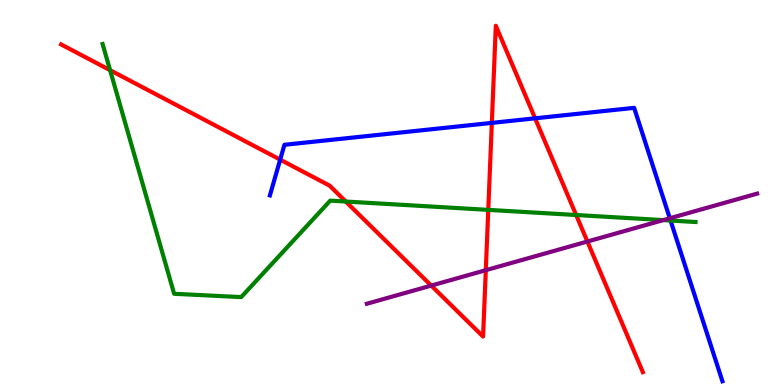[{'lines': ['blue', 'red'], 'intersections': [{'x': 3.62, 'y': 5.85}, {'x': 6.35, 'y': 6.81}, {'x': 6.9, 'y': 6.93}]}, {'lines': ['green', 'red'], 'intersections': [{'x': 1.42, 'y': 8.18}, {'x': 4.46, 'y': 4.77}, {'x': 6.3, 'y': 4.55}, {'x': 7.43, 'y': 4.42}]}, {'lines': ['purple', 'red'], 'intersections': [{'x': 5.56, 'y': 2.58}, {'x': 6.27, 'y': 2.98}, {'x': 7.58, 'y': 3.73}]}, {'lines': ['blue', 'green'], 'intersections': [{'x': 8.65, 'y': 4.27}]}, {'lines': ['blue', 'purple'], 'intersections': [{'x': 8.64, 'y': 4.33}]}, {'lines': ['green', 'purple'], 'intersections': [{'x': 8.56, 'y': 4.28}]}]